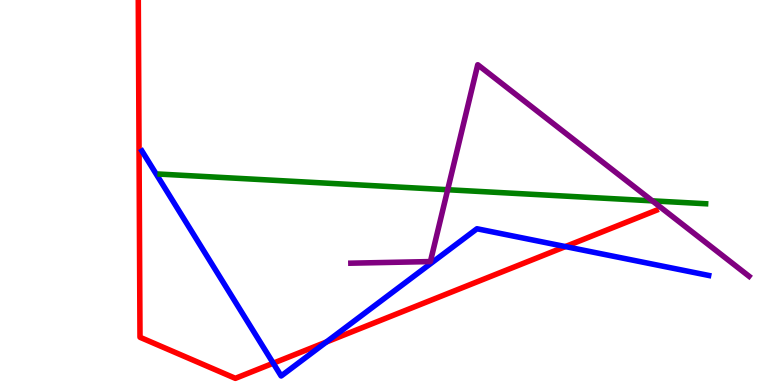[{'lines': ['blue', 'red'], 'intersections': [{'x': 3.53, 'y': 0.566}, {'x': 4.21, 'y': 1.12}, {'x': 7.3, 'y': 3.6}]}, {'lines': ['green', 'red'], 'intersections': []}, {'lines': ['purple', 'red'], 'intersections': []}, {'lines': ['blue', 'green'], 'intersections': []}, {'lines': ['blue', 'purple'], 'intersections': []}, {'lines': ['green', 'purple'], 'intersections': [{'x': 5.78, 'y': 5.07}, {'x': 8.42, 'y': 4.78}]}]